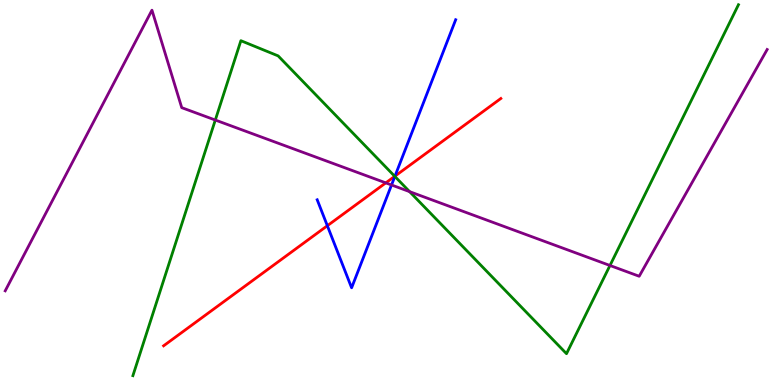[{'lines': ['blue', 'red'], 'intersections': [{'x': 4.22, 'y': 4.14}, {'x': 5.1, 'y': 5.42}]}, {'lines': ['green', 'red'], 'intersections': [{'x': 5.09, 'y': 5.42}]}, {'lines': ['purple', 'red'], 'intersections': [{'x': 4.98, 'y': 5.25}]}, {'lines': ['blue', 'green'], 'intersections': [{'x': 5.09, 'y': 5.42}]}, {'lines': ['blue', 'purple'], 'intersections': [{'x': 5.05, 'y': 5.2}]}, {'lines': ['green', 'purple'], 'intersections': [{'x': 2.78, 'y': 6.88}, {'x': 5.28, 'y': 5.02}, {'x': 7.87, 'y': 3.1}]}]